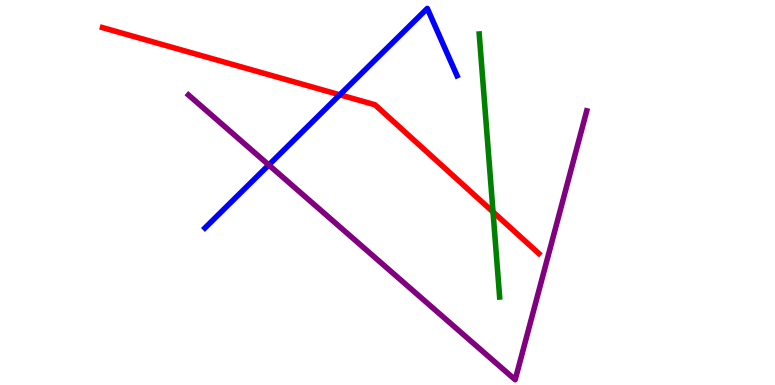[{'lines': ['blue', 'red'], 'intersections': [{'x': 4.38, 'y': 7.54}]}, {'lines': ['green', 'red'], 'intersections': [{'x': 6.36, 'y': 4.5}]}, {'lines': ['purple', 'red'], 'intersections': []}, {'lines': ['blue', 'green'], 'intersections': []}, {'lines': ['blue', 'purple'], 'intersections': [{'x': 3.47, 'y': 5.72}]}, {'lines': ['green', 'purple'], 'intersections': []}]